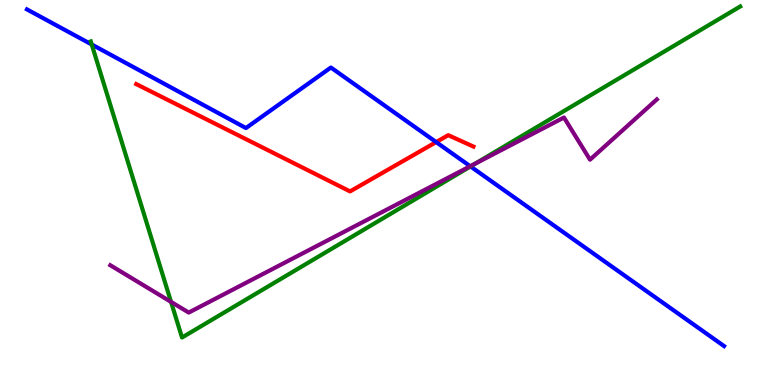[{'lines': ['blue', 'red'], 'intersections': [{'x': 5.63, 'y': 6.31}]}, {'lines': ['green', 'red'], 'intersections': []}, {'lines': ['purple', 'red'], 'intersections': []}, {'lines': ['blue', 'green'], 'intersections': [{'x': 1.18, 'y': 8.84}, {'x': 6.07, 'y': 5.68}]}, {'lines': ['blue', 'purple'], 'intersections': [{'x': 6.07, 'y': 5.68}]}, {'lines': ['green', 'purple'], 'intersections': [{'x': 2.21, 'y': 2.16}, {'x': 6.13, 'y': 5.75}]}]